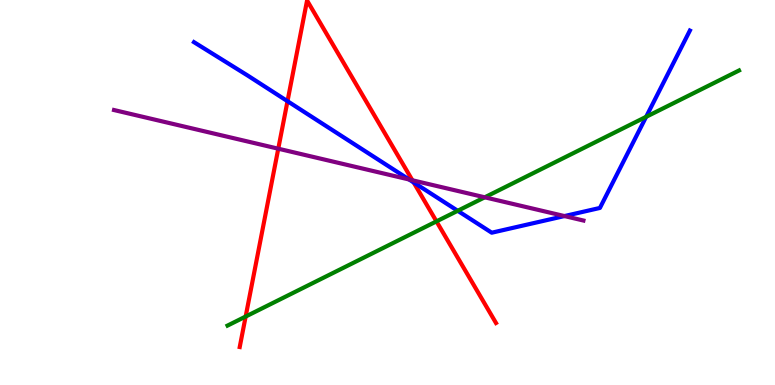[{'lines': ['blue', 'red'], 'intersections': [{'x': 3.71, 'y': 7.37}, {'x': 5.34, 'y': 5.26}]}, {'lines': ['green', 'red'], 'intersections': [{'x': 3.17, 'y': 1.78}, {'x': 5.63, 'y': 4.25}]}, {'lines': ['purple', 'red'], 'intersections': [{'x': 3.59, 'y': 6.14}, {'x': 5.32, 'y': 5.32}]}, {'lines': ['blue', 'green'], 'intersections': [{'x': 5.91, 'y': 4.52}, {'x': 8.34, 'y': 6.97}]}, {'lines': ['blue', 'purple'], 'intersections': [{'x': 5.28, 'y': 5.34}, {'x': 7.28, 'y': 4.39}]}, {'lines': ['green', 'purple'], 'intersections': [{'x': 6.25, 'y': 4.88}]}]